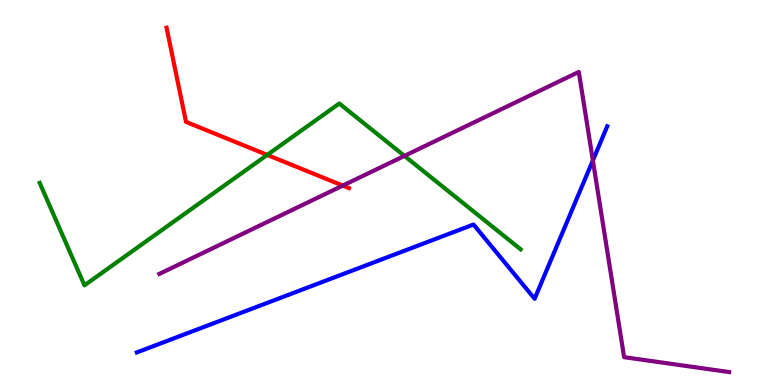[{'lines': ['blue', 'red'], 'intersections': []}, {'lines': ['green', 'red'], 'intersections': [{'x': 3.45, 'y': 5.98}]}, {'lines': ['purple', 'red'], 'intersections': [{'x': 4.42, 'y': 5.18}]}, {'lines': ['blue', 'green'], 'intersections': []}, {'lines': ['blue', 'purple'], 'intersections': [{'x': 7.65, 'y': 5.83}]}, {'lines': ['green', 'purple'], 'intersections': [{'x': 5.22, 'y': 5.95}]}]